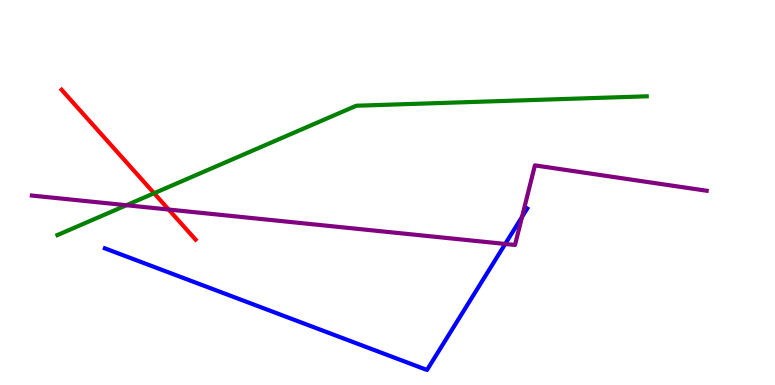[{'lines': ['blue', 'red'], 'intersections': []}, {'lines': ['green', 'red'], 'intersections': [{'x': 1.99, 'y': 4.98}]}, {'lines': ['purple', 'red'], 'intersections': [{'x': 2.18, 'y': 4.56}]}, {'lines': ['blue', 'green'], 'intersections': []}, {'lines': ['blue', 'purple'], 'intersections': [{'x': 6.52, 'y': 3.66}, {'x': 6.74, 'y': 4.37}]}, {'lines': ['green', 'purple'], 'intersections': [{'x': 1.63, 'y': 4.67}]}]